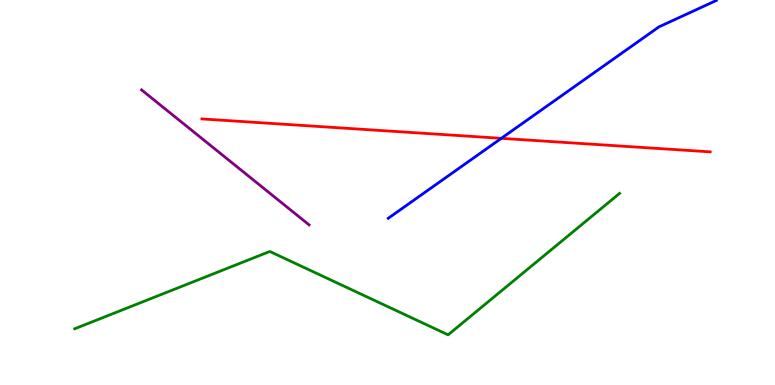[{'lines': ['blue', 'red'], 'intersections': [{'x': 6.47, 'y': 6.41}]}, {'lines': ['green', 'red'], 'intersections': []}, {'lines': ['purple', 'red'], 'intersections': []}, {'lines': ['blue', 'green'], 'intersections': []}, {'lines': ['blue', 'purple'], 'intersections': []}, {'lines': ['green', 'purple'], 'intersections': []}]